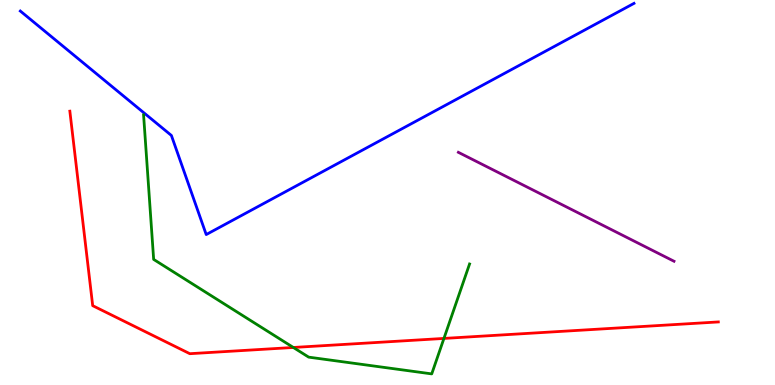[{'lines': ['blue', 'red'], 'intersections': []}, {'lines': ['green', 'red'], 'intersections': [{'x': 3.79, 'y': 0.975}, {'x': 5.73, 'y': 1.21}]}, {'lines': ['purple', 'red'], 'intersections': []}, {'lines': ['blue', 'green'], 'intersections': []}, {'lines': ['blue', 'purple'], 'intersections': []}, {'lines': ['green', 'purple'], 'intersections': []}]